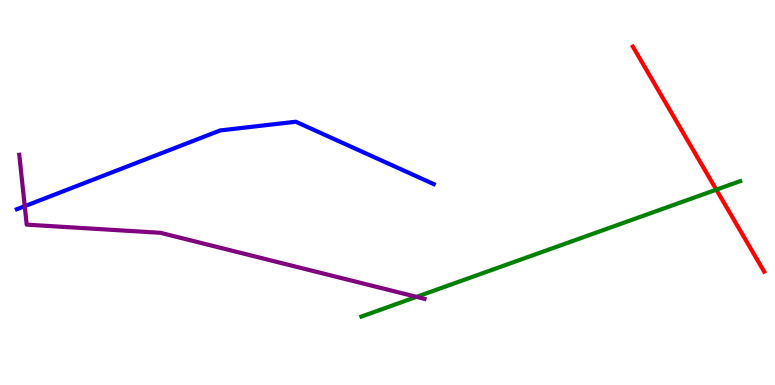[{'lines': ['blue', 'red'], 'intersections': []}, {'lines': ['green', 'red'], 'intersections': [{'x': 9.24, 'y': 5.07}]}, {'lines': ['purple', 'red'], 'intersections': []}, {'lines': ['blue', 'green'], 'intersections': []}, {'lines': ['blue', 'purple'], 'intersections': [{'x': 0.319, 'y': 4.64}]}, {'lines': ['green', 'purple'], 'intersections': [{'x': 5.37, 'y': 2.29}]}]